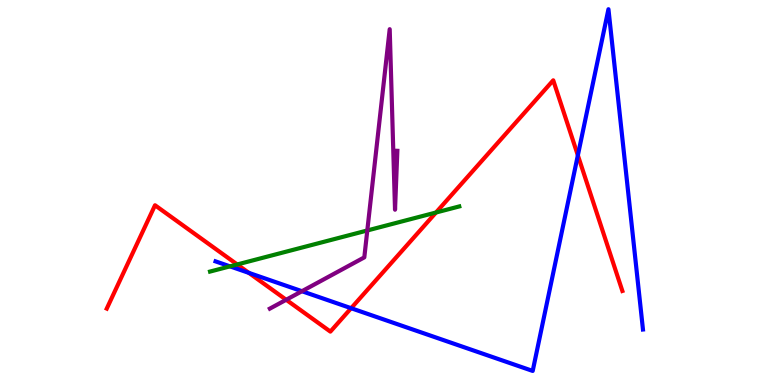[{'lines': ['blue', 'red'], 'intersections': [{'x': 3.21, 'y': 2.91}, {'x': 4.53, 'y': 1.99}, {'x': 7.46, 'y': 5.97}]}, {'lines': ['green', 'red'], 'intersections': [{'x': 3.06, 'y': 3.13}, {'x': 5.63, 'y': 4.48}]}, {'lines': ['purple', 'red'], 'intersections': [{'x': 3.69, 'y': 2.21}]}, {'lines': ['blue', 'green'], 'intersections': [{'x': 2.97, 'y': 3.08}]}, {'lines': ['blue', 'purple'], 'intersections': [{'x': 3.9, 'y': 2.44}]}, {'lines': ['green', 'purple'], 'intersections': [{'x': 4.74, 'y': 4.01}]}]